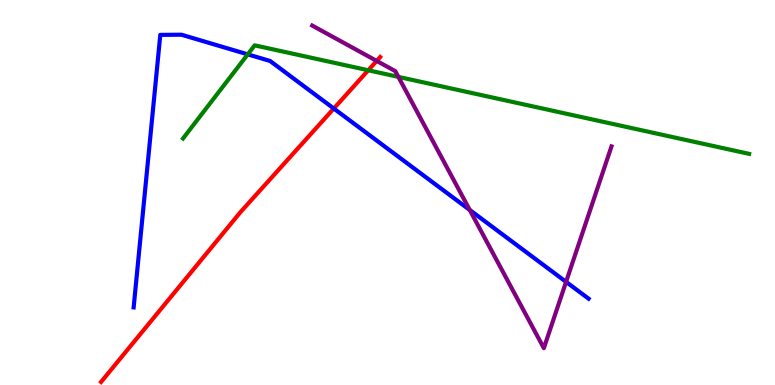[{'lines': ['blue', 'red'], 'intersections': [{'x': 4.31, 'y': 7.18}]}, {'lines': ['green', 'red'], 'intersections': [{'x': 4.75, 'y': 8.17}]}, {'lines': ['purple', 'red'], 'intersections': [{'x': 4.86, 'y': 8.42}]}, {'lines': ['blue', 'green'], 'intersections': [{'x': 3.2, 'y': 8.59}]}, {'lines': ['blue', 'purple'], 'intersections': [{'x': 6.06, 'y': 4.55}, {'x': 7.3, 'y': 2.68}]}, {'lines': ['green', 'purple'], 'intersections': [{'x': 5.14, 'y': 8.0}]}]